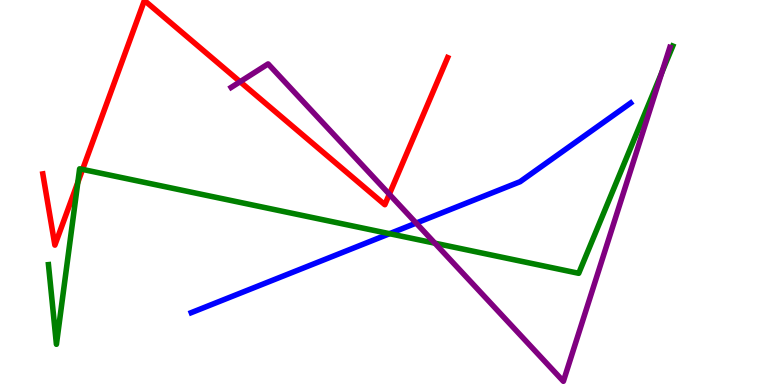[{'lines': ['blue', 'red'], 'intersections': []}, {'lines': ['green', 'red'], 'intersections': [{'x': 1.0, 'y': 5.26}, {'x': 1.07, 'y': 5.6}]}, {'lines': ['purple', 'red'], 'intersections': [{'x': 3.1, 'y': 7.88}, {'x': 5.02, 'y': 4.96}]}, {'lines': ['blue', 'green'], 'intersections': [{'x': 5.03, 'y': 3.93}]}, {'lines': ['blue', 'purple'], 'intersections': [{'x': 5.37, 'y': 4.21}]}, {'lines': ['green', 'purple'], 'intersections': [{'x': 5.61, 'y': 3.68}, {'x': 8.54, 'y': 8.12}]}]